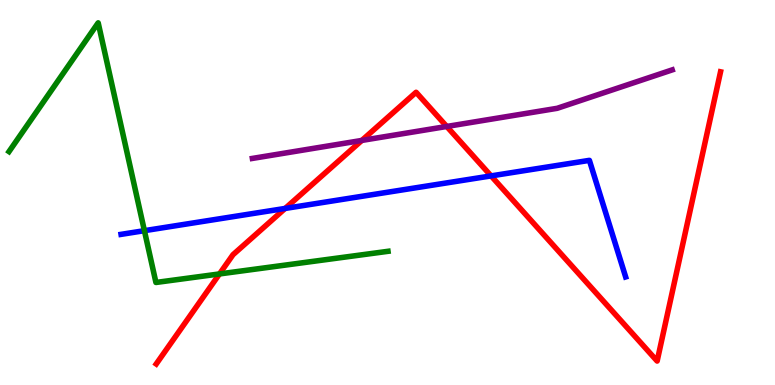[{'lines': ['blue', 'red'], 'intersections': [{'x': 3.68, 'y': 4.59}, {'x': 6.34, 'y': 5.43}]}, {'lines': ['green', 'red'], 'intersections': [{'x': 2.83, 'y': 2.88}]}, {'lines': ['purple', 'red'], 'intersections': [{'x': 4.67, 'y': 6.35}, {'x': 5.76, 'y': 6.72}]}, {'lines': ['blue', 'green'], 'intersections': [{'x': 1.86, 'y': 4.01}]}, {'lines': ['blue', 'purple'], 'intersections': []}, {'lines': ['green', 'purple'], 'intersections': []}]